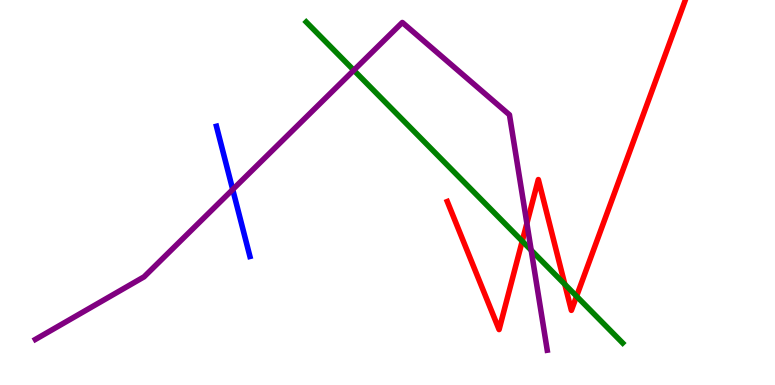[{'lines': ['blue', 'red'], 'intersections': []}, {'lines': ['green', 'red'], 'intersections': [{'x': 6.74, 'y': 3.74}, {'x': 7.29, 'y': 2.62}, {'x': 7.44, 'y': 2.31}]}, {'lines': ['purple', 'red'], 'intersections': [{'x': 6.8, 'y': 4.2}]}, {'lines': ['blue', 'green'], 'intersections': []}, {'lines': ['blue', 'purple'], 'intersections': [{'x': 3.0, 'y': 5.08}]}, {'lines': ['green', 'purple'], 'intersections': [{'x': 4.57, 'y': 8.18}, {'x': 6.85, 'y': 3.5}]}]